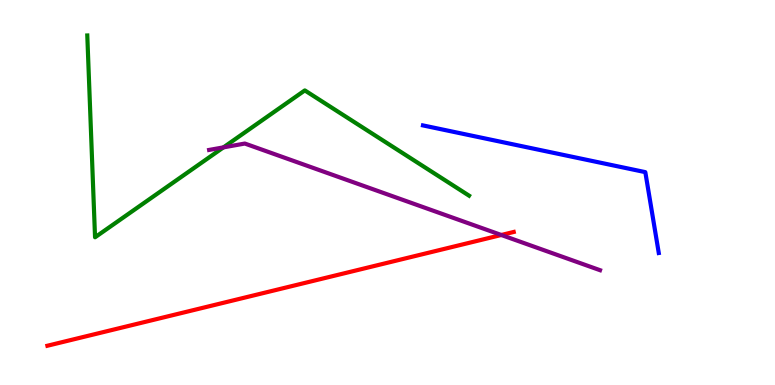[{'lines': ['blue', 'red'], 'intersections': []}, {'lines': ['green', 'red'], 'intersections': []}, {'lines': ['purple', 'red'], 'intersections': [{'x': 6.47, 'y': 3.9}]}, {'lines': ['blue', 'green'], 'intersections': []}, {'lines': ['blue', 'purple'], 'intersections': []}, {'lines': ['green', 'purple'], 'intersections': [{'x': 2.88, 'y': 6.17}]}]